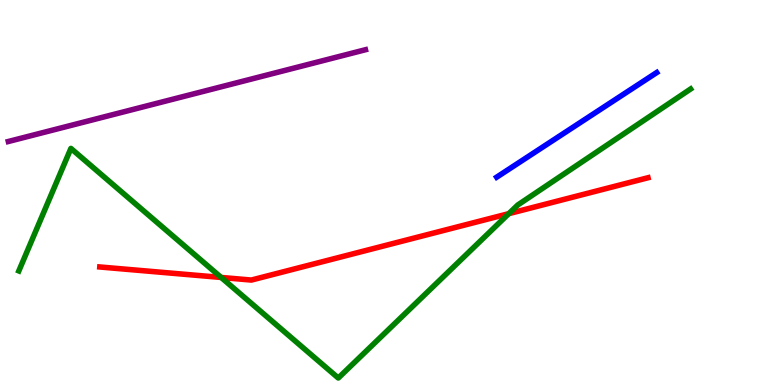[{'lines': ['blue', 'red'], 'intersections': []}, {'lines': ['green', 'red'], 'intersections': [{'x': 2.85, 'y': 2.79}, {'x': 6.57, 'y': 4.45}]}, {'lines': ['purple', 'red'], 'intersections': []}, {'lines': ['blue', 'green'], 'intersections': []}, {'lines': ['blue', 'purple'], 'intersections': []}, {'lines': ['green', 'purple'], 'intersections': []}]